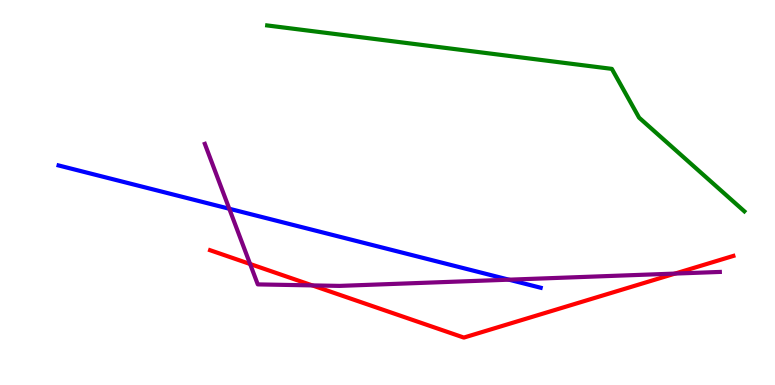[{'lines': ['blue', 'red'], 'intersections': []}, {'lines': ['green', 'red'], 'intersections': []}, {'lines': ['purple', 'red'], 'intersections': [{'x': 3.23, 'y': 3.14}, {'x': 4.03, 'y': 2.59}, {'x': 8.71, 'y': 2.89}]}, {'lines': ['blue', 'green'], 'intersections': []}, {'lines': ['blue', 'purple'], 'intersections': [{'x': 2.96, 'y': 4.58}, {'x': 6.57, 'y': 2.74}]}, {'lines': ['green', 'purple'], 'intersections': []}]